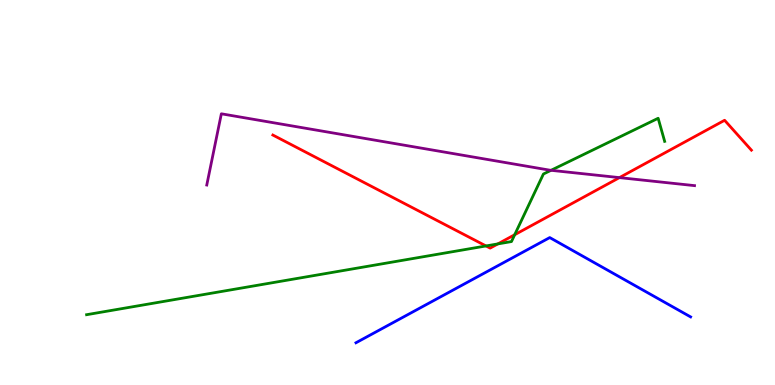[{'lines': ['blue', 'red'], 'intersections': []}, {'lines': ['green', 'red'], 'intersections': [{'x': 6.27, 'y': 3.61}, {'x': 6.42, 'y': 3.66}, {'x': 6.64, 'y': 3.9}]}, {'lines': ['purple', 'red'], 'intersections': [{'x': 7.99, 'y': 5.39}]}, {'lines': ['blue', 'green'], 'intersections': []}, {'lines': ['blue', 'purple'], 'intersections': []}, {'lines': ['green', 'purple'], 'intersections': [{'x': 7.11, 'y': 5.58}]}]